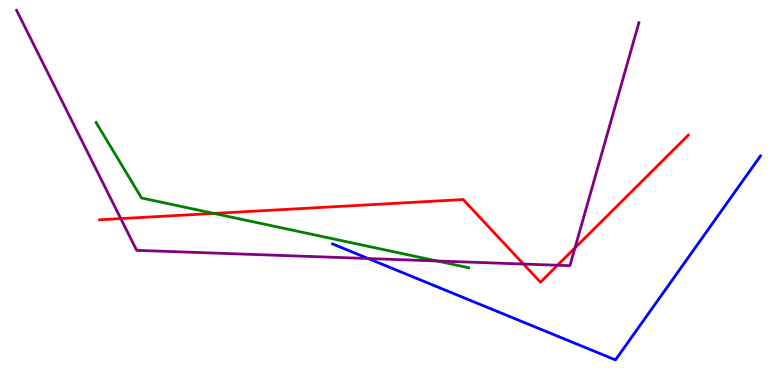[{'lines': ['blue', 'red'], 'intersections': []}, {'lines': ['green', 'red'], 'intersections': [{'x': 2.76, 'y': 4.46}]}, {'lines': ['purple', 'red'], 'intersections': [{'x': 1.56, 'y': 4.32}, {'x': 6.75, 'y': 3.14}, {'x': 7.19, 'y': 3.11}, {'x': 7.42, 'y': 3.56}]}, {'lines': ['blue', 'green'], 'intersections': []}, {'lines': ['blue', 'purple'], 'intersections': [{'x': 4.75, 'y': 3.28}]}, {'lines': ['green', 'purple'], 'intersections': [{'x': 5.64, 'y': 3.22}]}]